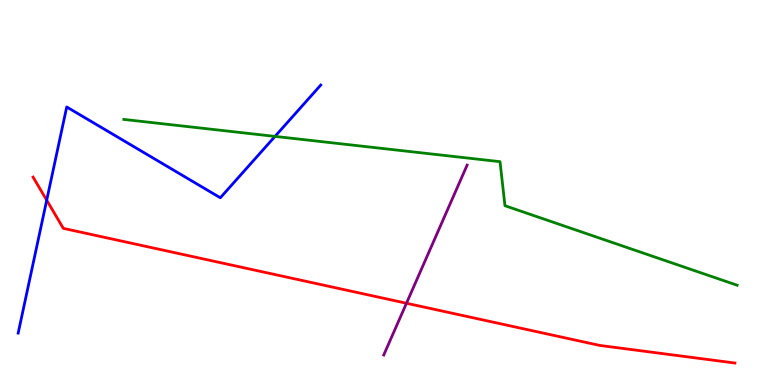[{'lines': ['blue', 'red'], 'intersections': [{'x': 0.603, 'y': 4.8}]}, {'lines': ['green', 'red'], 'intersections': []}, {'lines': ['purple', 'red'], 'intersections': [{'x': 5.24, 'y': 2.12}]}, {'lines': ['blue', 'green'], 'intersections': [{'x': 3.55, 'y': 6.46}]}, {'lines': ['blue', 'purple'], 'intersections': []}, {'lines': ['green', 'purple'], 'intersections': []}]